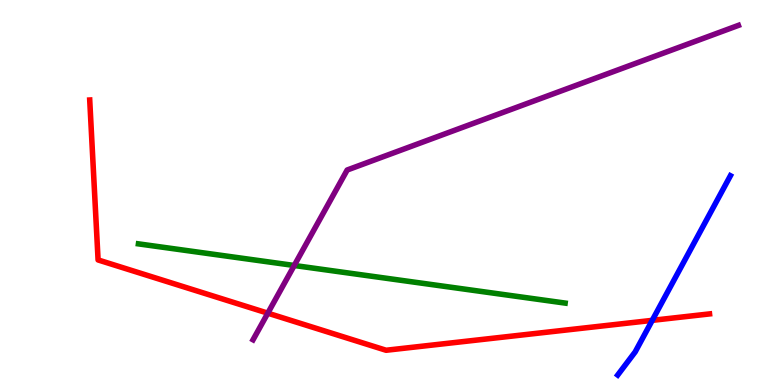[{'lines': ['blue', 'red'], 'intersections': [{'x': 8.42, 'y': 1.68}]}, {'lines': ['green', 'red'], 'intersections': []}, {'lines': ['purple', 'red'], 'intersections': [{'x': 3.46, 'y': 1.87}]}, {'lines': ['blue', 'green'], 'intersections': []}, {'lines': ['blue', 'purple'], 'intersections': []}, {'lines': ['green', 'purple'], 'intersections': [{'x': 3.8, 'y': 3.1}]}]